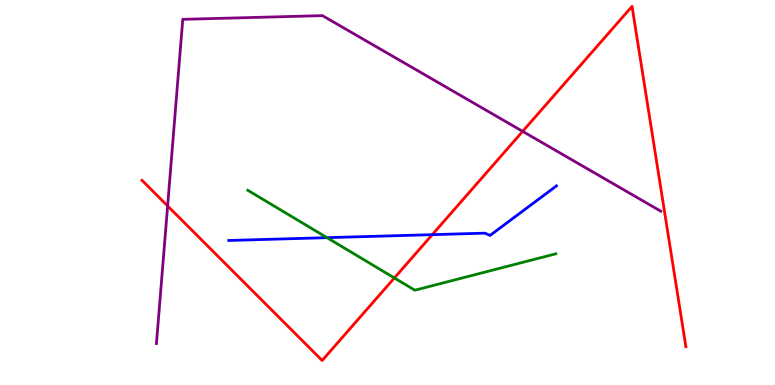[{'lines': ['blue', 'red'], 'intersections': [{'x': 5.58, 'y': 3.9}]}, {'lines': ['green', 'red'], 'intersections': [{'x': 5.09, 'y': 2.78}]}, {'lines': ['purple', 'red'], 'intersections': [{'x': 2.16, 'y': 4.65}, {'x': 6.74, 'y': 6.59}]}, {'lines': ['blue', 'green'], 'intersections': [{'x': 4.22, 'y': 3.83}]}, {'lines': ['blue', 'purple'], 'intersections': []}, {'lines': ['green', 'purple'], 'intersections': []}]